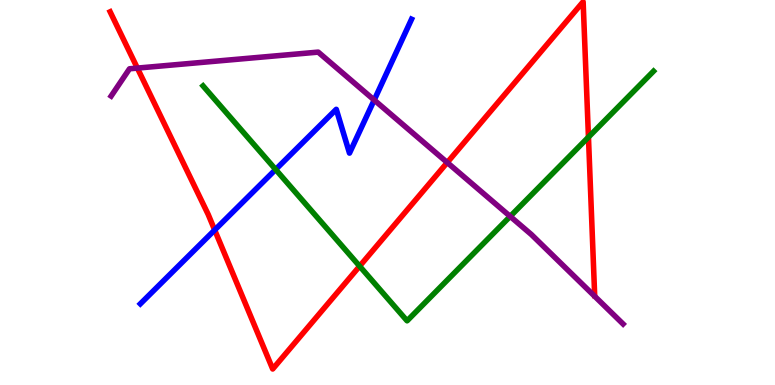[{'lines': ['blue', 'red'], 'intersections': [{'x': 2.77, 'y': 4.03}]}, {'lines': ['green', 'red'], 'intersections': [{'x': 4.64, 'y': 3.09}, {'x': 7.59, 'y': 6.44}]}, {'lines': ['purple', 'red'], 'intersections': [{'x': 1.77, 'y': 8.23}, {'x': 5.77, 'y': 5.78}]}, {'lines': ['blue', 'green'], 'intersections': [{'x': 3.56, 'y': 5.6}]}, {'lines': ['blue', 'purple'], 'intersections': [{'x': 4.83, 'y': 7.4}]}, {'lines': ['green', 'purple'], 'intersections': [{'x': 6.58, 'y': 4.38}]}]